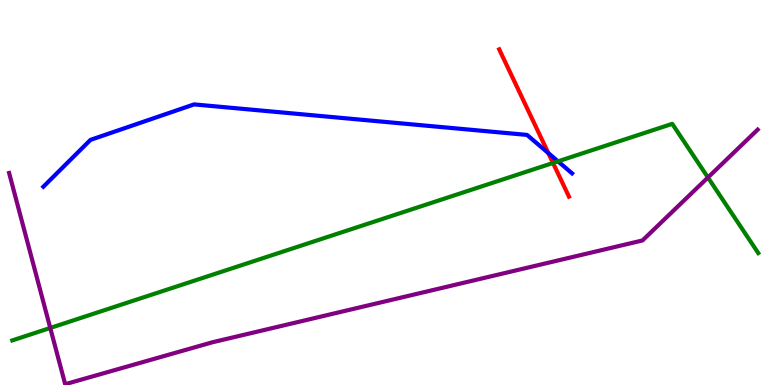[{'lines': ['blue', 'red'], 'intersections': [{'x': 7.08, 'y': 6.02}]}, {'lines': ['green', 'red'], 'intersections': [{'x': 7.14, 'y': 5.77}]}, {'lines': ['purple', 'red'], 'intersections': []}, {'lines': ['blue', 'green'], 'intersections': [{'x': 7.2, 'y': 5.81}]}, {'lines': ['blue', 'purple'], 'intersections': []}, {'lines': ['green', 'purple'], 'intersections': [{'x': 0.648, 'y': 1.48}, {'x': 9.13, 'y': 5.39}]}]